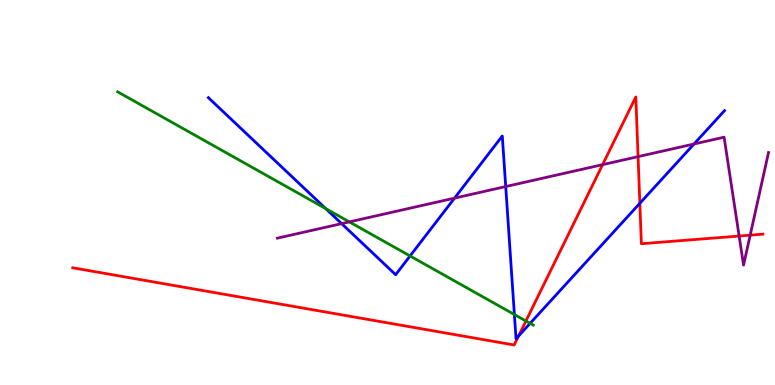[{'lines': ['blue', 'red'], 'intersections': [{'x': 6.69, 'y': 1.27}, {'x': 8.26, 'y': 4.72}]}, {'lines': ['green', 'red'], 'intersections': [{'x': 6.79, 'y': 1.66}]}, {'lines': ['purple', 'red'], 'intersections': [{'x': 7.78, 'y': 5.72}, {'x': 8.23, 'y': 5.93}, {'x': 9.54, 'y': 3.87}, {'x': 9.68, 'y': 3.89}]}, {'lines': ['blue', 'green'], 'intersections': [{'x': 4.2, 'y': 4.58}, {'x': 5.29, 'y': 3.35}, {'x': 6.64, 'y': 1.83}, {'x': 6.84, 'y': 1.6}]}, {'lines': ['blue', 'purple'], 'intersections': [{'x': 4.41, 'y': 4.19}, {'x': 5.87, 'y': 4.85}, {'x': 6.53, 'y': 5.15}, {'x': 8.96, 'y': 6.26}]}, {'lines': ['green', 'purple'], 'intersections': [{'x': 4.51, 'y': 4.24}]}]